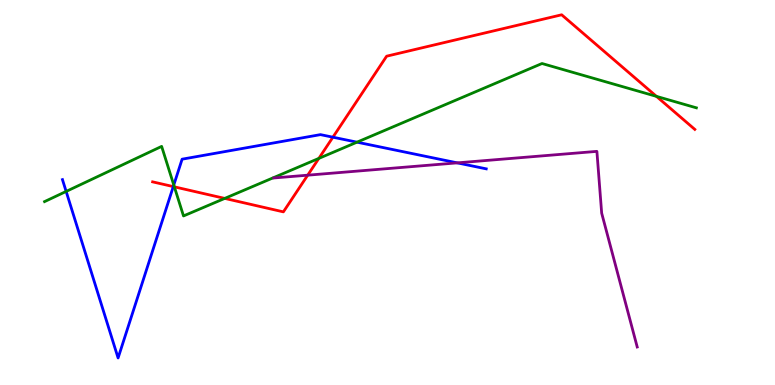[{'lines': ['blue', 'red'], 'intersections': [{'x': 2.24, 'y': 5.15}, {'x': 4.3, 'y': 6.44}]}, {'lines': ['green', 'red'], 'intersections': [{'x': 2.25, 'y': 5.15}, {'x': 2.9, 'y': 4.85}, {'x': 4.11, 'y': 5.89}, {'x': 8.47, 'y': 7.5}]}, {'lines': ['purple', 'red'], 'intersections': [{'x': 3.97, 'y': 5.45}]}, {'lines': ['blue', 'green'], 'intersections': [{'x': 0.853, 'y': 5.03}, {'x': 2.24, 'y': 5.19}, {'x': 4.61, 'y': 6.31}]}, {'lines': ['blue', 'purple'], 'intersections': [{'x': 5.9, 'y': 5.77}]}, {'lines': ['green', 'purple'], 'intersections': []}]